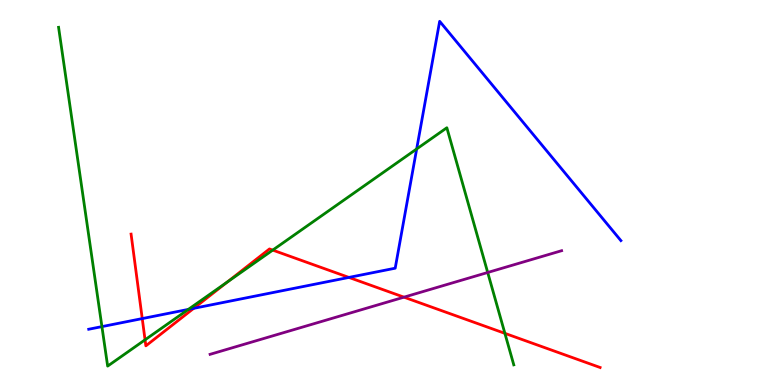[{'lines': ['blue', 'red'], 'intersections': [{'x': 1.84, 'y': 1.73}, {'x': 2.5, 'y': 1.99}, {'x': 4.5, 'y': 2.79}]}, {'lines': ['green', 'red'], 'intersections': [{'x': 1.87, 'y': 1.17}, {'x': 2.93, 'y': 2.67}, {'x': 3.52, 'y': 3.5}, {'x': 6.51, 'y': 1.34}]}, {'lines': ['purple', 'red'], 'intersections': [{'x': 5.21, 'y': 2.28}]}, {'lines': ['blue', 'green'], 'intersections': [{'x': 1.32, 'y': 1.52}, {'x': 2.43, 'y': 1.96}, {'x': 5.38, 'y': 6.13}]}, {'lines': ['blue', 'purple'], 'intersections': []}, {'lines': ['green', 'purple'], 'intersections': [{'x': 6.29, 'y': 2.92}]}]